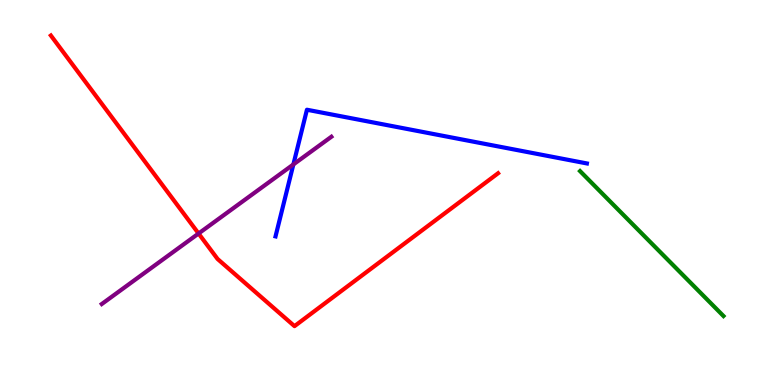[{'lines': ['blue', 'red'], 'intersections': []}, {'lines': ['green', 'red'], 'intersections': []}, {'lines': ['purple', 'red'], 'intersections': [{'x': 2.56, 'y': 3.93}]}, {'lines': ['blue', 'green'], 'intersections': []}, {'lines': ['blue', 'purple'], 'intersections': [{'x': 3.79, 'y': 5.73}]}, {'lines': ['green', 'purple'], 'intersections': []}]